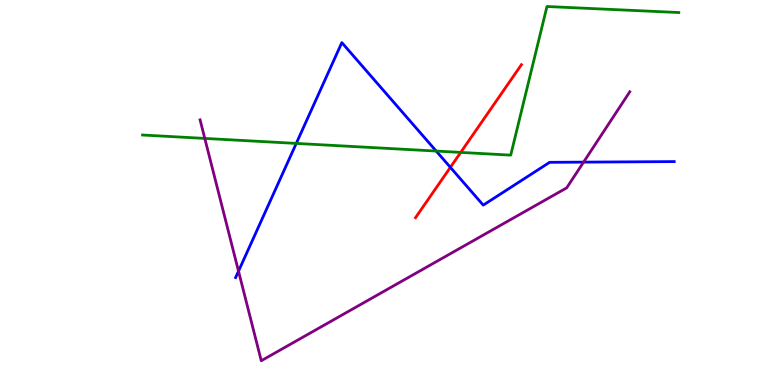[{'lines': ['blue', 'red'], 'intersections': [{'x': 5.81, 'y': 5.65}]}, {'lines': ['green', 'red'], 'intersections': [{'x': 5.94, 'y': 6.04}]}, {'lines': ['purple', 'red'], 'intersections': []}, {'lines': ['blue', 'green'], 'intersections': [{'x': 3.82, 'y': 6.27}, {'x': 5.63, 'y': 6.08}]}, {'lines': ['blue', 'purple'], 'intersections': [{'x': 3.08, 'y': 2.96}, {'x': 7.53, 'y': 5.79}]}, {'lines': ['green', 'purple'], 'intersections': [{'x': 2.64, 'y': 6.4}]}]